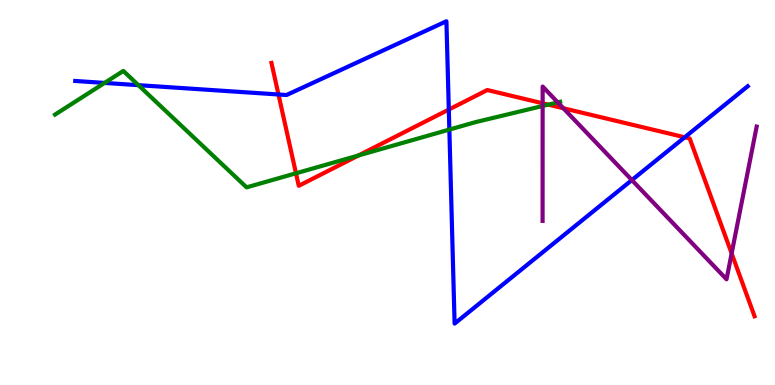[{'lines': ['blue', 'red'], 'intersections': [{'x': 3.59, 'y': 7.55}, {'x': 5.79, 'y': 7.15}, {'x': 8.84, 'y': 6.43}]}, {'lines': ['green', 'red'], 'intersections': [{'x': 3.82, 'y': 5.5}, {'x': 4.63, 'y': 5.96}, {'x': 7.08, 'y': 7.28}]}, {'lines': ['purple', 'red'], 'intersections': [{'x': 7.0, 'y': 7.32}, {'x': 7.27, 'y': 7.19}, {'x': 9.44, 'y': 3.42}]}, {'lines': ['blue', 'green'], 'intersections': [{'x': 1.35, 'y': 7.85}, {'x': 1.79, 'y': 7.79}, {'x': 5.8, 'y': 6.63}]}, {'lines': ['blue', 'purple'], 'intersections': [{'x': 8.15, 'y': 5.32}]}, {'lines': ['green', 'purple'], 'intersections': [{'x': 7.0, 'y': 7.25}, {'x': 7.2, 'y': 7.34}]}]